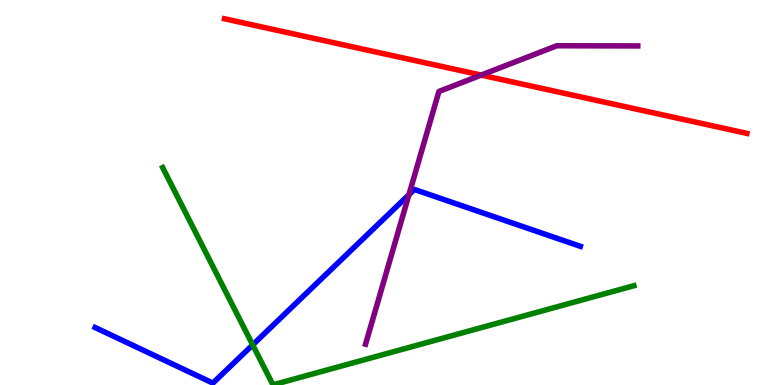[{'lines': ['blue', 'red'], 'intersections': []}, {'lines': ['green', 'red'], 'intersections': []}, {'lines': ['purple', 'red'], 'intersections': [{'x': 6.21, 'y': 8.05}]}, {'lines': ['blue', 'green'], 'intersections': [{'x': 3.26, 'y': 1.04}]}, {'lines': ['blue', 'purple'], 'intersections': [{'x': 5.28, 'y': 4.94}]}, {'lines': ['green', 'purple'], 'intersections': []}]